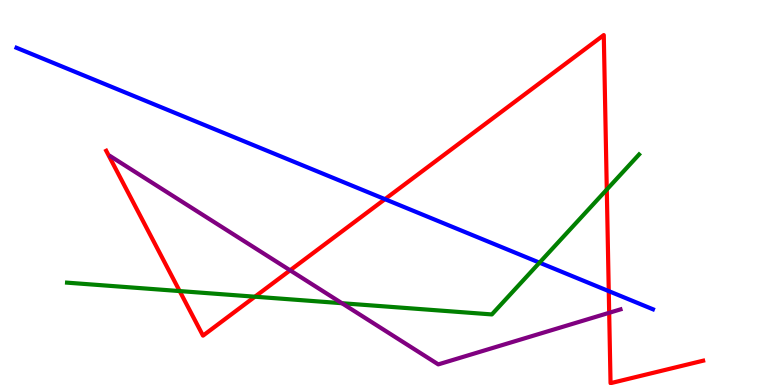[{'lines': ['blue', 'red'], 'intersections': [{'x': 4.97, 'y': 4.83}, {'x': 7.85, 'y': 2.44}]}, {'lines': ['green', 'red'], 'intersections': [{'x': 2.32, 'y': 2.44}, {'x': 3.29, 'y': 2.29}, {'x': 7.83, 'y': 5.08}]}, {'lines': ['purple', 'red'], 'intersections': [{'x': 3.74, 'y': 2.98}, {'x': 7.86, 'y': 1.88}]}, {'lines': ['blue', 'green'], 'intersections': [{'x': 6.96, 'y': 3.18}]}, {'lines': ['blue', 'purple'], 'intersections': []}, {'lines': ['green', 'purple'], 'intersections': [{'x': 4.41, 'y': 2.12}]}]